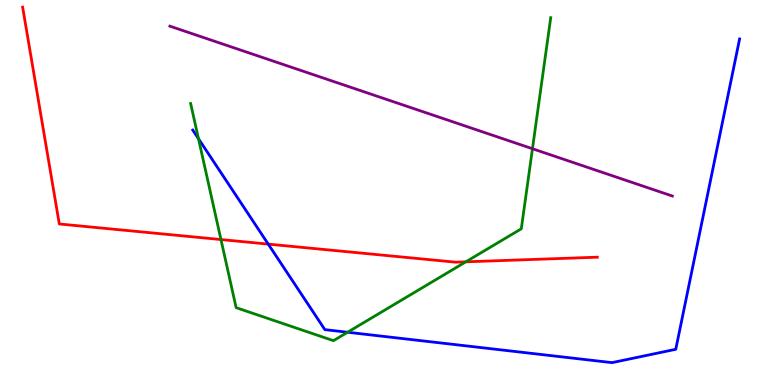[{'lines': ['blue', 'red'], 'intersections': [{'x': 3.46, 'y': 3.66}]}, {'lines': ['green', 'red'], 'intersections': [{'x': 2.85, 'y': 3.78}, {'x': 6.01, 'y': 3.2}]}, {'lines': ['purple', 'red'], 'intersections': []}, {'lines': ['blue', 'green'], 'intersections': [{'x': 2.56, 'y': 6.4}, {'x': 4.48, 'y': 1.37}]}, {'lines': ['blue', 'purple'], 'intersections': []}, {'lines': ['green', 'purple'], 'intersections': [{'x': 6.87, 'y': 6.14}]}]